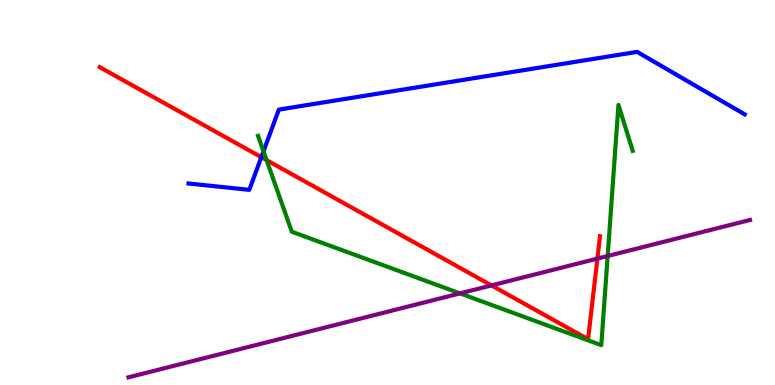[{'lines': ['blue', 'red'], 'intersections': [{'x': 3.37, 'y': 5.92}]}, {'lines': ['green', 'red'], 'intersections': [{'x': 3.44, 'y': 5.84}]}, {'lines': ['purple', 'red'], 'intersections': [{'x': 6.34, 'y': 2.59}, {'x': 7.71, 'y': 3.28}]}, {'lines': ['blue', 'green'], 'intersections': [{'x': 3.4, 'y': 6.07}]}, {'lines': ['blue', 'purple'], 'intersections': []}, {'lines': ['green', 'purple'], 'intersections': [{'x': 5.94, 'y': 2.38}, {'x': 7.84, 'y': 3.35}]}]